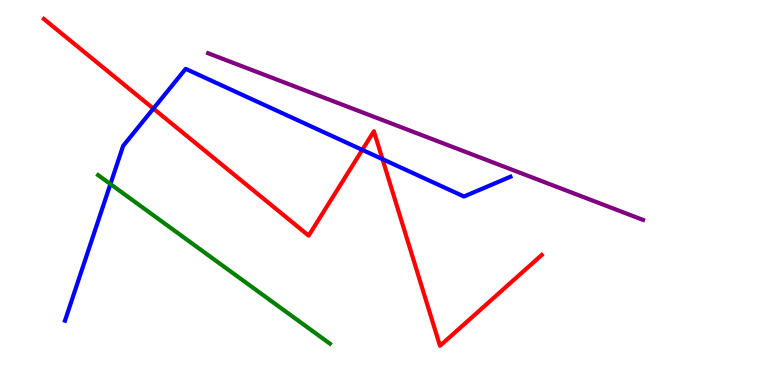[{'lines': ['blue', 'red'], 'intersections': [{'x': 1.98, 'y': 7.18}, {'x': 4.67, 'y': 6.11}, {'x': 4.94, 'y': 5.87}]}, {'lines': ['green', 'red'], 'intersections': []}, {'lines': ['purple', 'red'], 'intersections': []}, {'lines': ['blue', 'green'], 'intersections': [{'x': 1.42, 'y': 5.22}]}, {'lines': ['blue', 'purple'], 'intersections': []}, {'lines': ['green', 'purple'], 'intersections': []}]